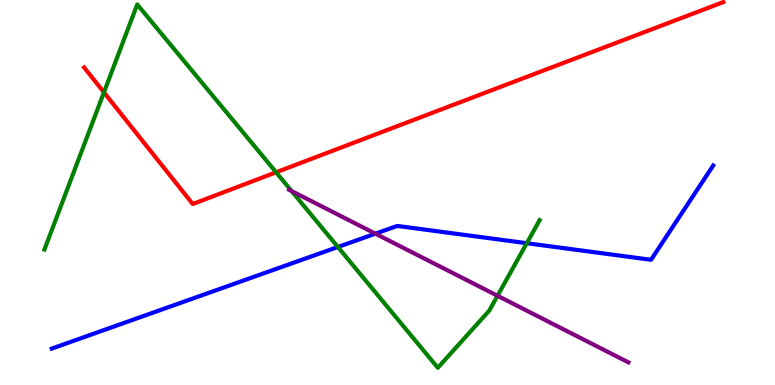[{'lines': ['blue', 'red'], 'intersections': []}, {'lines': ['green', 'red'], 'intersections': [{'x': 1.34, 'y': 7.6}, {'x': 3.56, 'y': 5.52}]}, {'lines': ['purple', 'red'], 'intersections': []}, {'lines': ['blue', 'green'], 'intersections': [{'x': 4.36, 'y': 3.58}, {'x': 6.8, 'y': 3.68}]}, {'lines': ['blue', 'purple'], 'intersections': [{'x': 4.84, 'y': 3.93}]}, {'lines': ['green', 'purple'], 'intersections': [{'x': 3.76, 'y': 5.04}, {'x': 6.42, 'y': 2.32}]}]